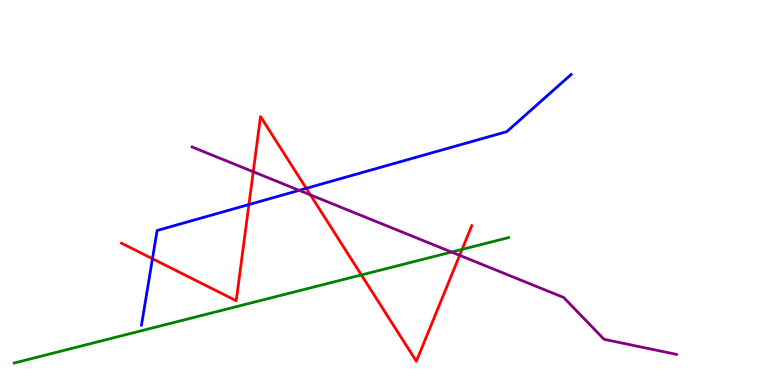[{'lines': ['blue', 'red'], 'intersections': [{'x': 1.97, 'y': 3.28}, {'x': 3.21, 'y': 4.69}, {'x': 3.95, 'y': 5.11}]}, {'lines': ['green', 'red'], 'intersections': [{'x': 4.66, 'y': 2.86}, {'x': 5.96, 'y': 3.52}]}, {'lines': ['purple', 'red'], 'intersections': [{'x': 3.27, 'y': 5.54}, {'x': 4.01, 'y': 4.94}, {'x': 5.93, 'y': 3.37}]}, {'lines': ['blue', 'green'], 'intersections': []}, {'lines': ['blue', 'purple'], 'intersections': [{'x': 3.86, 'y': 5.06}]}, {'lines': ['green', 'purple'], 'intersections': [{'x': 5.83, 'y': 3.45}]}]